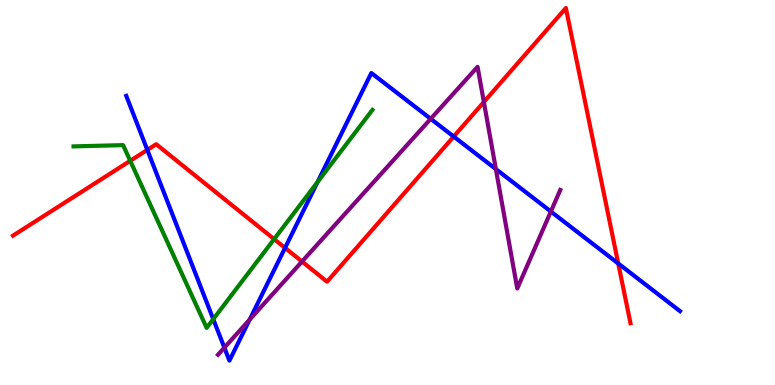[{'lines': ['blue', 'red'], 'intersections': [{'x': 1.9, 'y': 6.11}, {'x': 3.68, 'y': 3.56}, {'x': 5.85, 'y': 6.45}, {'x': 7.98, 'y': 3.16}]}, {'lines': ['green', 'red'], 'intersections': [{'x': 1.68, 'y': 5.82}, {'x': 3.54, 'y': 3.79}]}, {'lines': ['purple', 'red'], 'intersections': [{'x': 3.9, 'y': 3.21}, {'x': 6.24, 'y': 7.35}]}, {'lines': ['blue', 'green'], 'intersections': [{'x': 2.75, 'y': 1.71}, {'x': 4.1, 'y': 5.27}]}, {'lines': ['blue', 'purple'], 'intersections': [{'x': 2.9, 'y': 0.97}, {'x': 3.22, 'y': 1.7}, {'x': 5.56, 'y': 6.91}, {'x': 6.4, 'y': 5.61}, {'x': 7.11, 'y': 4.51}]}, {'lines': ['green', 'purple'], 'intersections': []}]